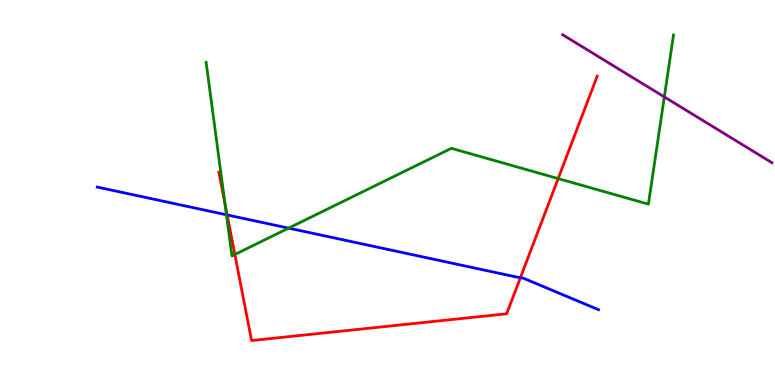[{'lines': ['blue', 'red'], 'intersections': [{'x': 2.93, 'y': 4.42}, {'x': 6.71, 'y': 2.79}]}, {'lines': ['green', 'red'], 'intersections': [{'x': 2.9, 'y': 4.71}, {'x': 3.03, 'y': 3.39}, {'x': 7.2, 'y': 5.36}]}, {'lines': ['purple', 'red'], 'intersections': []}, {'lines': ['blue', 'green'], 'intersections': [{'x': 2.92, 'y': 4.42}, {'x': 3.72, 'y': 4.07}]}, {'lines': ['blue', 'purple'], 'intersections': []}, {'lines': ['green', 'purple'], 'intersections': [{'x': 8.57, 'y': 7.48}]}]